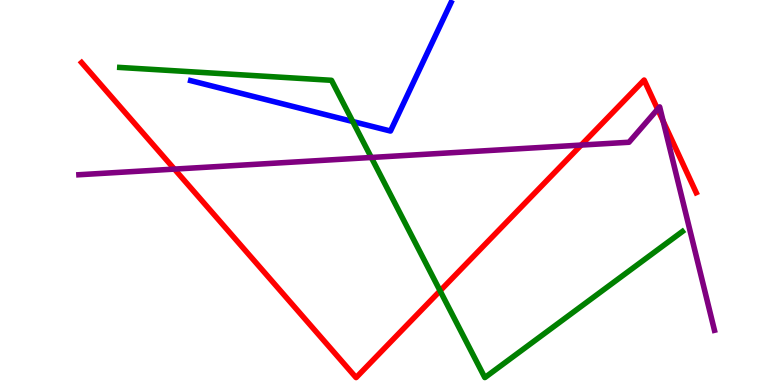[{'lines': ['blue', 'red'], 'intersections': []}, {'lines': ['green', 'red'], 'intersections': [{'x': 5.68, 'y': 2.45}]}, {'lines': ['purple', 'red'], 'intersections': [{'x': 2.25, 'y': 5.61}, {'x': 7.5, 'y': 6.23}, {'x': 8.49, 'y': 7.16}, {'x': 8.56, 'y': 6.85}]}, {'lines': ['blue', 'green'], 'intersections': [{'x': 4.55, 'y': 6.84}]}, {'lines': ['blue', 'purple'], 'intersections': []}, {'lines': ['green', 'purple'], 'intersections': [{'x': 4.79, 'y': 5.91}]}]